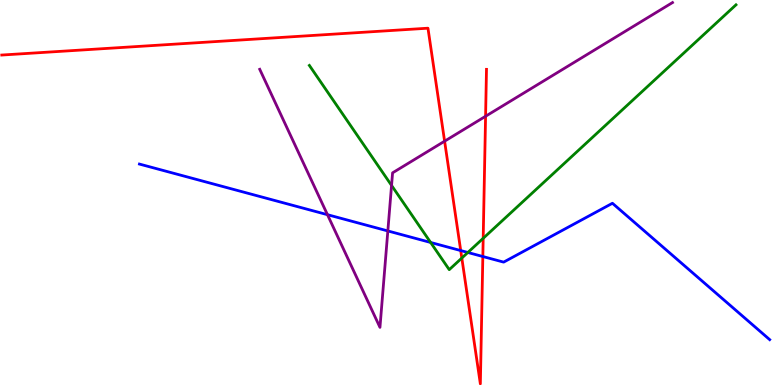[{'lines': ['blue', 'red'], 'intersections': [{'x': 5.94, 'y': 3.49}, {'x': 6.23, 'y': 3.34}]}, {'lines': ['green', 'red'], 'intersections': [{'x': 5.96, 'y': 3.3}, {'x': 6.23, 'y': 3.81}]}, {'lines': ['purple', 'red'], 'intersections': [{'x': 5.74, 'y': 6.33}, {'x': 6.27, 'y': 6.98}]}, {'lines': ['blue', 'green'], 'intersections': [{'x': 5.56, 'y': 3.7}, {'x': 6.04, 'y': 3.44}]}, {'lines': ['blue', 'purple'], 'intersections': [{'x': 4.23, 'y': 4.42}, {'x': 5.0, 'y': 4.0}]}, {'lines': ['green', 'purple'], 'intersections': [{'x': 5.05, 'y': 5.18}]}]